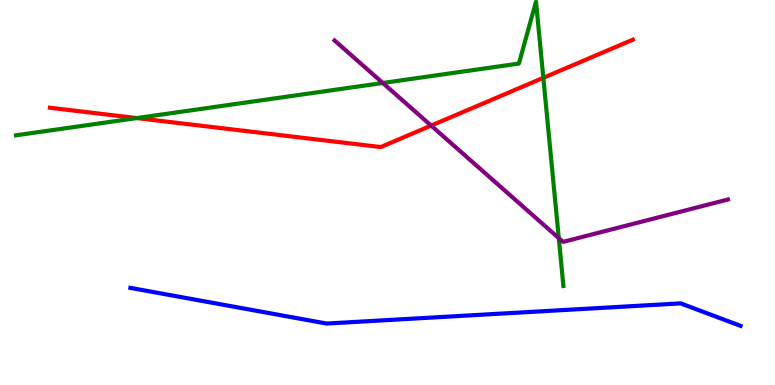[{'lines': ['blue', 'red'], 'intersections': []}, {'lines': ['green', 'red'], 'intersections': [{'x': 1.77, 'y': 6.93}, {'x': 7.01, 'y': 7.98}]}, {'lines': ['purple', 'red'], 'intersections': [{'x': 5.56, 'y': 6.74}]}, {'lines': ['blue', 'green'], 'intersections': []}, {'lines': ['blue', 'purple'], 'intersections': []}, {'lines': ['green', 'purple'], 'intersections': [{'x': 4.94, 'y': 7.84}, {'x': 7.21, 'y': 3.82}]}]